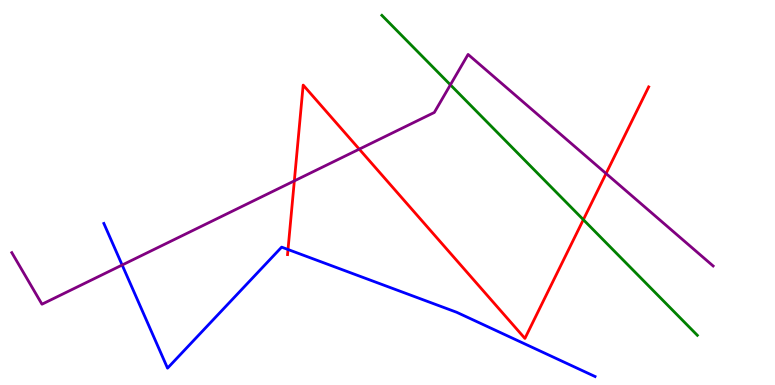[{'lines': ['blue', 'red'], 'intersections': [{'x': 3.72, 'y': 3.52}]}, {'lines': ['green', 'red'], 'intersections': [{'x': 7.53, 'y': 4.29}]}, {'lines': ['purple', 'red'], 'intersections': [{'x': 3.8, 'y': 5.3}, {'x': 4.64, 'y': 6.13}, {'x': 7.82, 'y': 5.49}]}, {'lines': ['blue', 'green'], 'intersections': []}, {'lines': ['blue', 'purple'], 'intersections': [{'x': 1.58, 'y': 3.12}]}, {'lines': ['green', 'purple'], 'intersections': [{'x': 5.81, 'y': 7.8}]}]